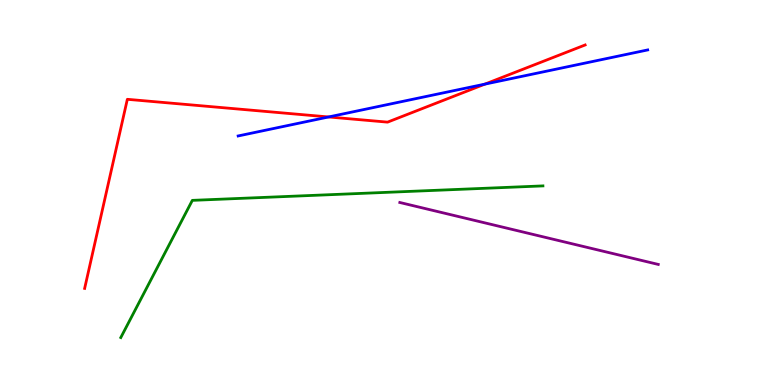[{'lines': ['blue', 'red'], 'intersections': [{'x': 4.24, 'y': 6.96}, {'x': 6.26, 'y': 7.81}]}, {'lines': ['green', 'red'], 'intersections': []}, {'lines': ['purple', 'red'], 'intersections': []}, {'lines': ['blue', 'green'], 'intersections': []}, {'lines': ['blue', 'purple'], 'intersections': []}, {'lines': ['green', 'purple'], 'intersections': []}]